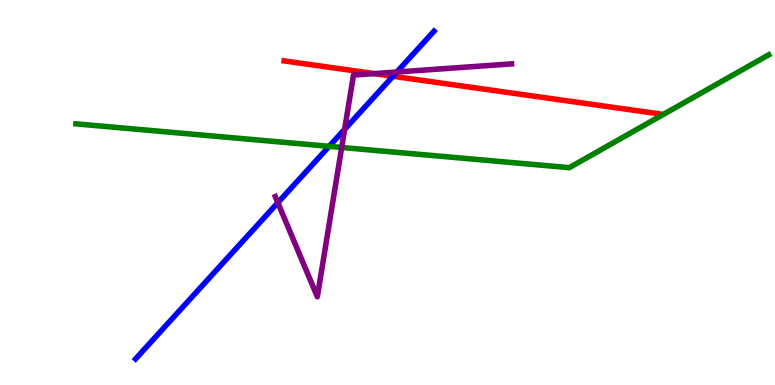[{'lines': ['blue', 'red'], 'intersections': [{'x': 5.07, 'y': 8.02}]}, {'lines': ['green', 'red'], 'intersections': []}, {'lines': ['purple', 'red'], 'intersections': [{'x': 4.83, 'y': 8.09}]}, {'lines': ['blue', 'green'], 'intersections': [{'x': 4.25, 'y': 6.2}]}, {'lines': ['blue', 'purple'], 'intersections': [{'x': 3.59, 'y': 4.74}, {'x': 4.45, 'y': 6.64}, {'x': 5.12, 'y': 8.13}]}, {'lines': ['green', 'purple'], 'intersections': [{'x': 4.41, 'y': 6.17}]}]